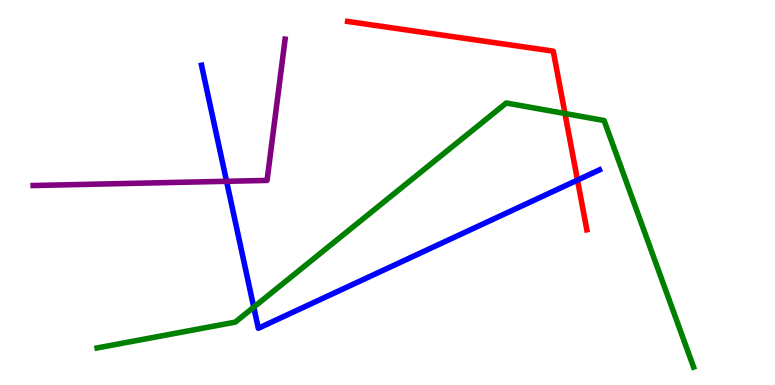[{'lines': ['blue', 'red'], 'intersections': [{'x': 7.45, 'y': 5.32}]}, {'lines': ['green', 'red'], 'intersections': [{'x': 7.29, 'y': 7.05}]}, {'lines': ['purple', 'red'], 'intersections': []}, {'lines': ['blue', 'green'], 'intersections': [{'x': 3.27, 'y': 2.02}]}, {'lines': ['blue', 'purple'], 'intersections': [{'x': 2.92, 'y': 5.29}]}, {'lines': ['green', 'purple'], 'intersections': []}]